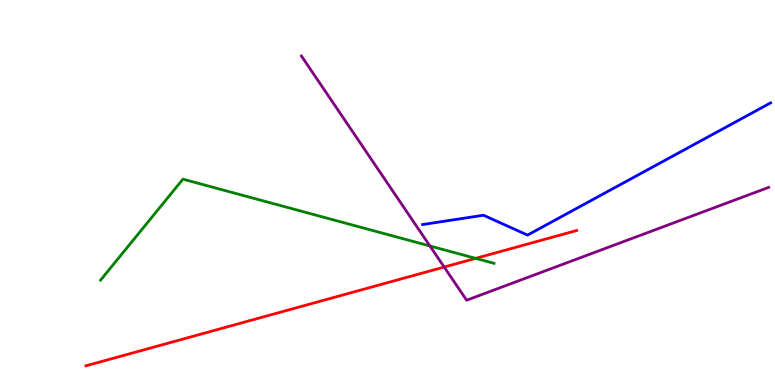[{'lines': ['blue', 'red'], 'intersections': []}, {'lines': ['green', 'red'], 'intersections': [{'x': 6.14, 'y': 3.29}]}, {'lines': ['purple', 'red'], 'intersections': [{'x': 5.73, 'y': 3.06}]}, {'lines': ['blue', 'green'], 'intersections': []}, {'lines': ['blue', 'purple'], 'intersections': []}, {'lines': ['green', 'purple'], 'intersections': [{'x': 5.55, 'y': 3.61}]}]